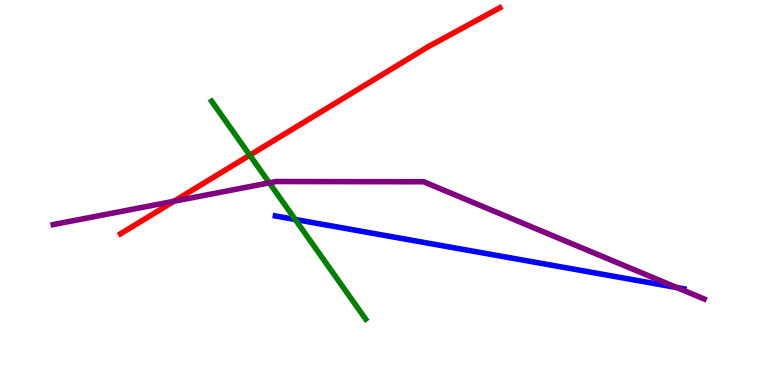[{'lines': ['blue', 'red'], 'intersections': []}, {'lines': ['green', 'red'], 'intersections': [{'x': 3.22, 'y': 5.97}]}, {'lines': ['purple', 'red'], 'intersections': [{'x': 2.25, 'y': 4.77}]}, {'lines': ['blue', 'green'], 'intersections': [{'x': 3.81, 'y': 4.3}]}, {'lines': ['blue', 'purple'], 'intersections': [{'x': 8.73, 'y': 2.53}]}, {'lines': ['green', 'purple'], 'intersections': [{'x': 3.48, 'y': 5.25}]}]